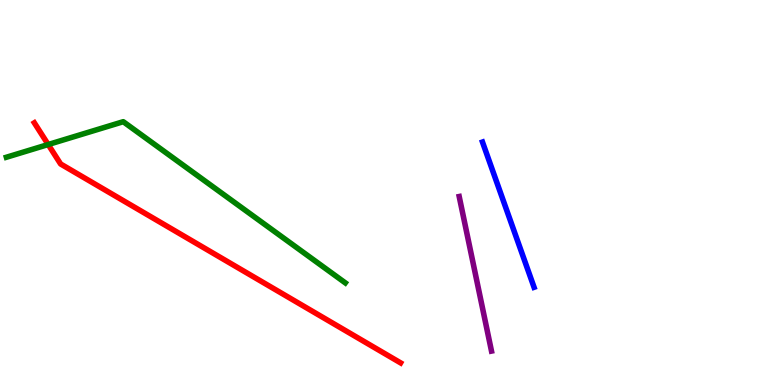[{'lines': ['blue', 'red'], 'intersections': []}, {'lines': ['green', 'red'], 'intersections': [{'x': 0.622, 'y': 6.25}]}, {'lines': ['purple', 'red'], 'intersections': []}, {'lines': ['blue', 'green'], 'intersections': []}, {'lines': ['blue', 'purple'], 'intersections': []}, {'lines': ['green', 'purple'], 'intersections': []}]